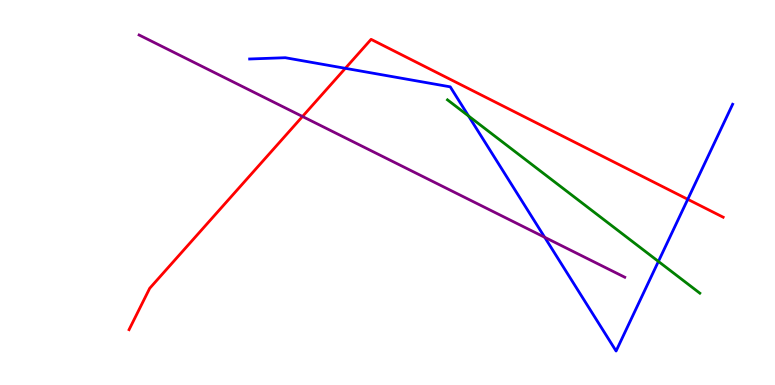[{'lines': ['blue', 'red'], 'intersections': [{'x': 4.46, 'y': 8.23}, {'x': 8.87, 'y': 4.82}]}, {'lines': ['green', 'red'], 'intersections': []}, {'lines': ['purple', 'red'], 'intersections': [{'x': 3.9, 'y': 6.97}]}, {'lines': ['blue', 'green'], 'intersections': [{'x': 6.05, 'y': 6.99}, {'x': 8.5, 'y': 3.21}]}, {'lines': ['blue', 'purple'], 'intersections': [{'x': 7.03, 'y': 3.84}]}, {'lines': ['green', 'purple'], 'intersections': []}]